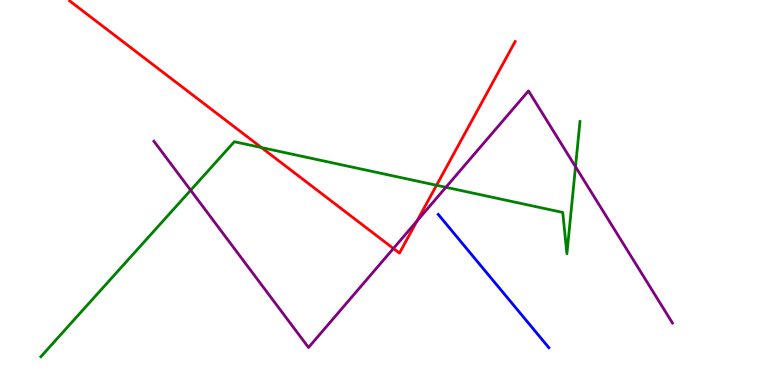[{'lines': ['blue', 'red'], 'intersections': []}, {'lines': ['green', 'red'], 'intersections': [{'x': 3.37, 'y': 6.17}, {'x': 5.63, 'y': 5.19}]}, {'lines': ['purple', 'red'], 'intersections': [{'x': 5.08, 'y': 3.55}, {'x': 5.38, 'y': 4.26}]}, {'lines': ['blue', 'green'], 'intersections': []}, {'lines': ['blue', 'purple'], 'intersections': []}, {'lines': ['green', 'purple'], 'intersections': [{'x': 2.46, 'y': 5.06}, {'x': 5.75, 'y': 5.14}, {'x': 7.43, 'y': 5.67}]}]